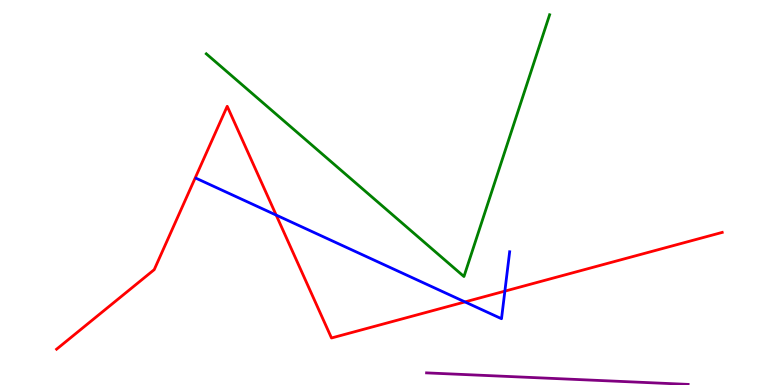[{'lines': ['blue', 'red'], 'intersections': [{'x': 3.56, 'y': 4.41}, {'x': 6.0, 'y': 2.16}, {'x': 6.51, 'y': 2.44}]}, {'lines': ['green', 'red'], 'intersections': []}, {'lines': ['purple', 'red'], 'intersections': []}, {'lines': ['blue', 'green'], 'intersections': []}, {'lines': ['blue', 'purple'], 'intersections': []}, {'lines': ['green', 'purple'], 'intersections': []}]